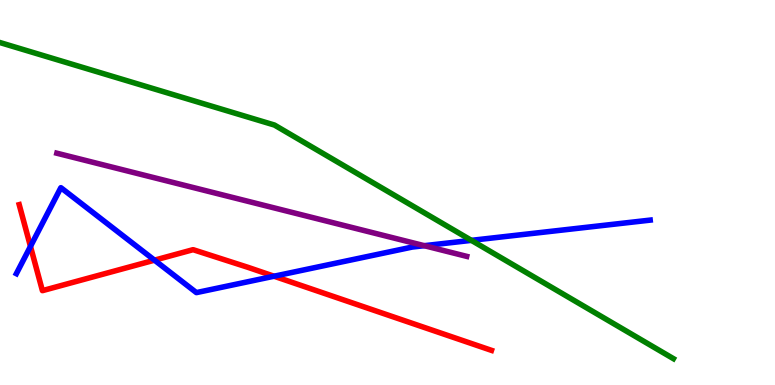[{'lines': ['blue', 'red'], 'intersections': [{'x': 0.393, 'y': 3.6}, {'x': 1.99, 'y': 3.24}, {'x': 3.54, 'y': 2.83}]}, {'lines': ['green', 'red'], 'intersections': []}, {'lines': ['purple', 'red'], 'intersections': []}, {'lines': ['blue', 'green'], 'intersections': [{'x': 6.08, 'y': 3.76}]}, {'lines': ['blue', 'purple'], 'intersections': [{'x': 5.47, 'y': 3.62}]}, {'lines': ['green', 'purple'], 'intersections': []}]